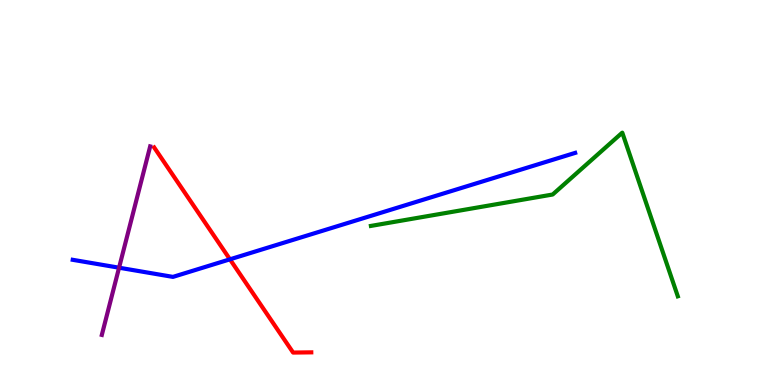[{'lines': ['blue', 'red'], 'intersections': [{'x': 2.97, 'y': 3.26}]}, {'lines': ['green', 'red'], 'intersections': []}, {'lines': ['purple', 'red'], 'intersections': []}, {'lines': ['blue', 'green'], 'intersections': []}, {'lines': ['blue', 'purple'], 'intersections': [{'x': 1.54, 'y': 3.05}]}, {'lines': ['green', 'purple'], 'intersections': []}]